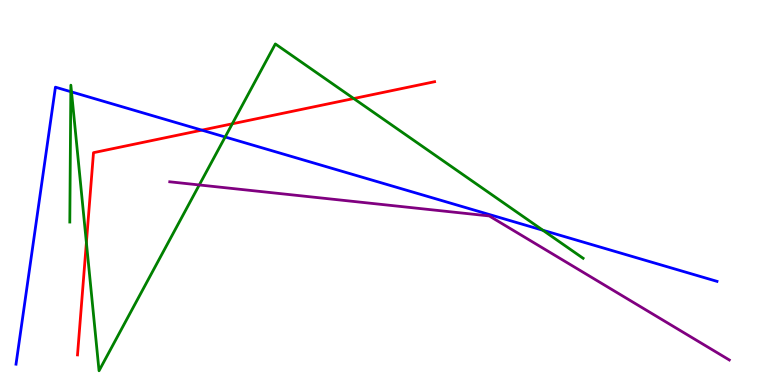[{'lines': ['blue', 'red'], 'intersections': [{'x': 2.6, 'y': 6.62}]}, {'lines': ['green', 'red'], 'intersections': [{'x': 1.11, 'y': 3.7}, {'x': 3.0, 'y': 6.78}, {'x': 4.56, 'y': 7.44}]}, {'lines': ['purple', 'red'], 'intersections': []}, {'lines': ['blue', 'green'], 'intersections': [{'x': 0.914, 'y': 7.62}, {'x': 0.923, 'y': 7.61}, {'x': 2.91, 'y': 6.44}, {'x': 7.0, 'y': 4.02}]}, {'lines': ['blue', 'purple'], 'intersections': []}, {'lines': ['green', 'purple'], 'intersections': [{'x': 2.57, 'y': 5.2}]}]